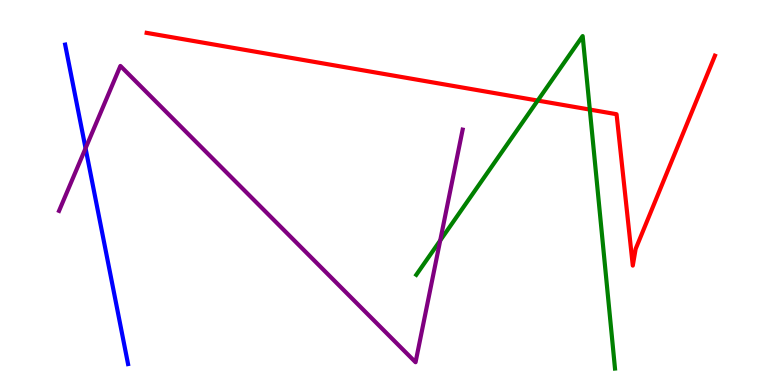[{'lines': ['blue', 'red'], 'intersections': []}, {'lines': ['green', 'red'], 'intersections': [{'x': 6.94, 'y': 7.39}, {'x': 7.61, 'y': 7.15}]}, {'lines': ['purple', 'red'], 'intersections': []}, {'lines': ['blue', 'green'], 'intersections': []}, {'lines': ['blue', 'purple'], 'intersections': [{'x': 1.1, 'y': 6.15}]}, {'lines': ['green', 'purple'], 'intersections': [{'x': 5.68, 'y': 3.75}]}]